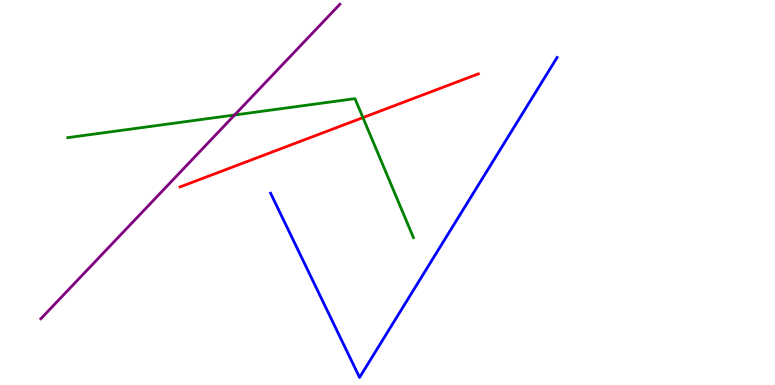[{'lines': ['blue', 'red'], 'intersections': []}, {'lines': ['green', 'red'], 'intersections': [{'x': 4.68, 'y': 6.95}]}, {'lines': ['purple', 'red'], 'intersections': []}, {'lines': ['blue', 'green'], 'intersections': []}, {'lines': ['blue', 'purple'], 'intersections': []}, {'lines': ['green', 'purple'], 'intersections': [{'x': 3.03, 'y': 7.01}]}]